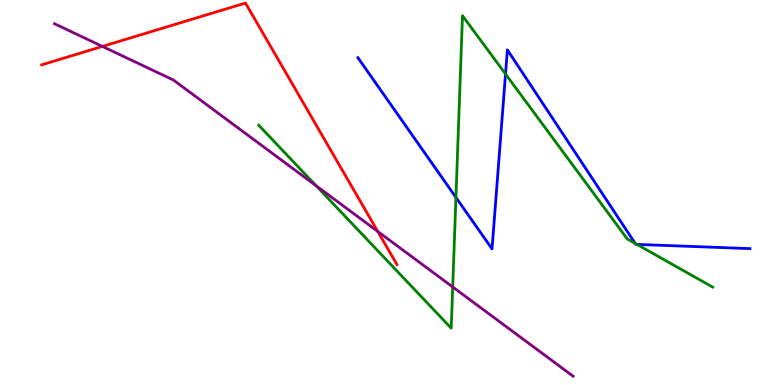[{'lines': ['blue', 'red'], 'intersections': []}, {'lines': ['green', 'red'], 'intersections': []}, {'lines': ['purple', 'red'], 'intersections': [{'x': 1.32, 'y': 8.79}, {'x': 4.87, 'y': 3.99}]}, {'lines': ['blue', 'green'], 'intersections': [{'x': 5.88, 'y': 4.87}, {'x': 6.52, 'y': 8.08}, {'x': 8.2, 'y': 3.68}, {'x': 8.22, 'y': 3.65}]}, {'lines': ['blue', 'purple'], 'intersections': []}, {'lines': ['green', 'purple'], 'intersections': [{'x': 4.08, 'y': 5.17}, {'x': 5.84, 'y': 2.55}]}]